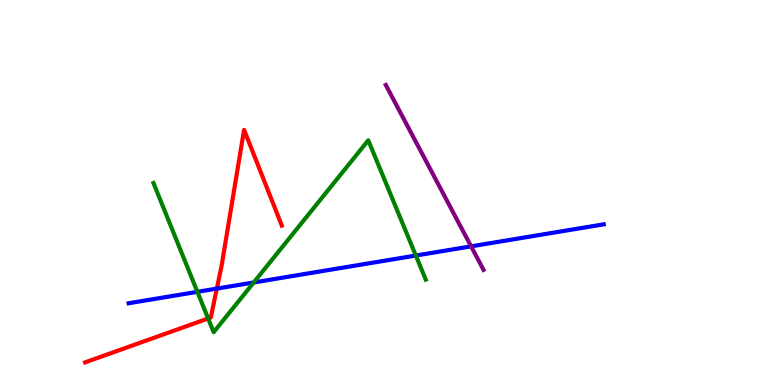[{'lines': ['blue', 'red'], 'intersections': [{'x': 2.8, 'y': 2.5}]}, {'lines': ['green', 'red'], 'intersections': [{'x': 2.69, 'y': 1.73}]}, {'lines': ['purple', 'red'], 'intersections': []}, {'lines': ['blue', 'green'], 'intersections': [{'x': 2.55, 'y': 2.42}, {'x': 3.27, 'y': 2.66}, {'x': 5.37, 'y': 3.36}]}, {'lines': ['blue', 'purple'], 'intersections': [{'x': 6.08, 'y': 3.6}]}, {'lines': ['green', 'purple'], 'intersections': []}]